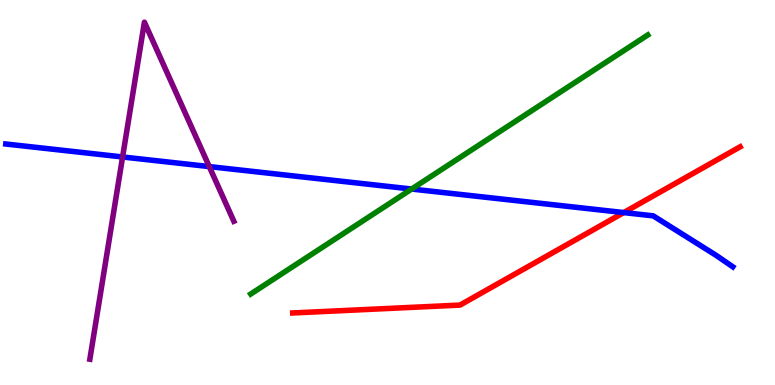[{'lines': ['blue', 'red'], 'intersections': [{'x': 8.05, 'y': 4.48}]}, {'lines': ['green', 'red'], 'intersections': []}, {'lines': ['purple', 'red'], 'intersections': []}, {'lines': ['blue', 'green'], 'intersections': [{'x': 5.31, 'y': 5.09}]}, {'lines': ['blue', 'purple'], 'intersections': [{'x': 1.58, 'y': 5.92}, {'x': 2.7, 'y': 5.67}]}, {'lines': ['green', 'purple'], 'intersections': []}]